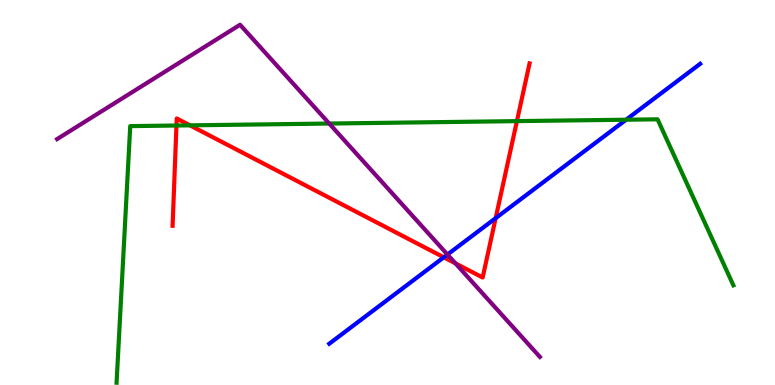[{'lines': ['blue', 'red'], 'intersections': [{'x': 5.73, 'y': 3.32}, {'x': 6.4, 'y': 4.33}]}, {'lines': ['green', 'red'], 'intersections': [{'x': 2.28, 'y': 6.74}, {'x': 2.45, 'y': 6.74}, {'x': 6.67, 'y': 6.85}]}, {'lines': ['purple', 'red'], 'intersections': [{'x': 5.88, 'y': 3.16}]}, {'lines': ['blue', 'green'], 'intersections': [{'x': 8.08, 'y': 6.89}]}, {'lines': ['blue', 'purple'], 'intersections': [{'x': 5.77, 'y': 3.39}]}, {'lines': ['green', 'purple'], 'intersections': [{'x': 4.25, 'y': 6.79}]}]